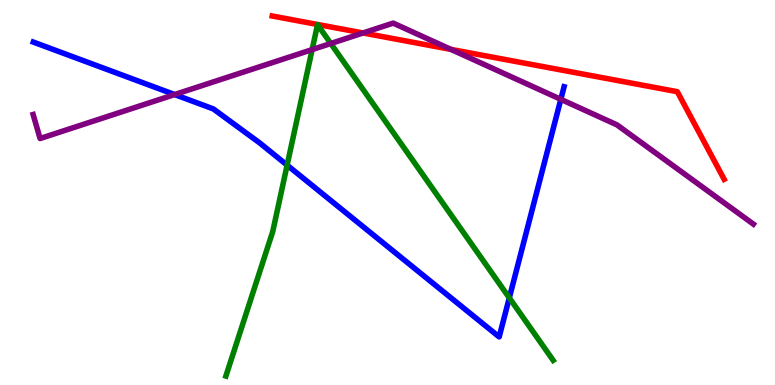[{'lines': ['blue', 'red'], 'intersections': []}, {'lines': ['green', 'red'], 'intersections': []}, {'lines': ['purple', 'red'], 'intersections': [{'x': 4.68, 'y': 9.14}, {'x': 5.82, 'y': 8.72}]}, {'lines': ['blue', 'green'], 'intersections': [{'x': 3.7, 'y': 5.71}, {'x': 6.57, 'y': 2.26}]}, {'lines': ['blue', 'purple'], 'intersections': [{'x': 2.25, 'y': 7.54}, {'x': 7.24, 'y': 7.42}]}, {'lines': ['green', 'purple'], 'intersections': [{'x': 4.03, 'y': 8.71}, {'x': 4.27, 'y': 8.87}]}]